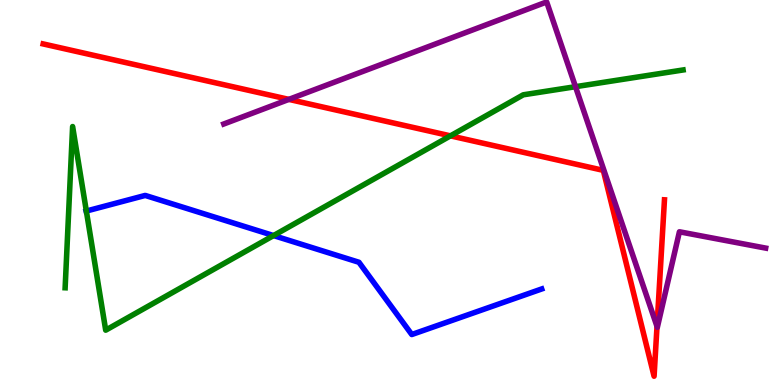[{'lines': ['blue', 'red'], 'intersections': []}, {'lines': ['green', 'red'], 'intersections': [{'x': 5.81, 'y': 6.47}]}, {'lines': ['purple', 'red'], 'intersections': [{'x': 3.73, 'y': 7.42}, {'x': 8.48, 'y': 1.52}]}, {'lines': ['blue', 'green'], 'intersections': [{'x': 1.11, 'y': 4.52}, {'x': 3.53, 'y': 3.88}]}, {'lines': ['blue', 'purple'], 'intersections': []}, {'lines': ['green', 'purple'], 'intersections': [{'x': 7.43, 'y': 7.75}]}]